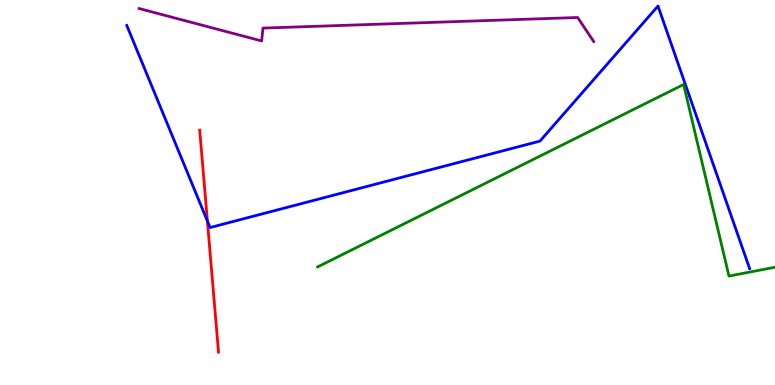[{'lines': ['blue', 'red'], 'intersections': [{'x': 2.68, 'y': 4.26}]}, {'lines': ['green', 'red'], 'intersections': []}, {'lines': ['purple', 'red'], 'intersections': []}, {'lines': ['blue', 'green'], 'intersections': []}, {'lines': ['blue', 'purple'], 'intersections': []}, {'lines': ['green', 'purple'], 'intersections': []}]